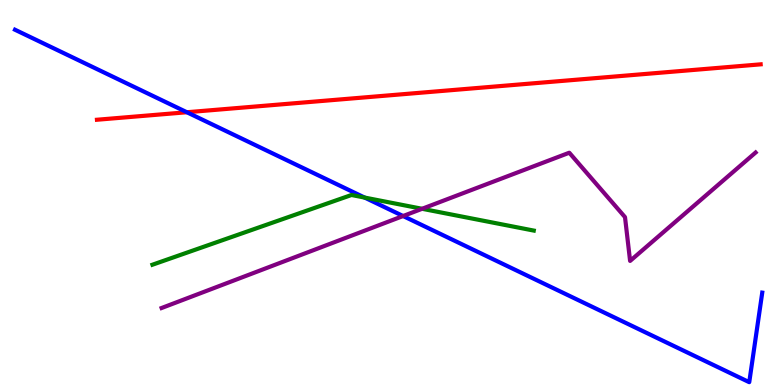[{'lines': ['blue', 'red'], 'intersections': [{'x': 2.41, 'y': 7.08}]}, {'lines': ['green', 'red'], 'intersections': []}, {'lines': ['purple', 'red'], 'intersections': []}, {'lines': ['blue', 'green'], 'intersections': [{'x': 4.71, 'y': 4.87}]}, {'lines': ['blue', 'purple'], 'intersections': [{'x': 5.2, 'y': 4.39}]}, {'lines': ['green', 'purple'], 'intersections': [{'x': 5.45, 'y': 4.58}]}]